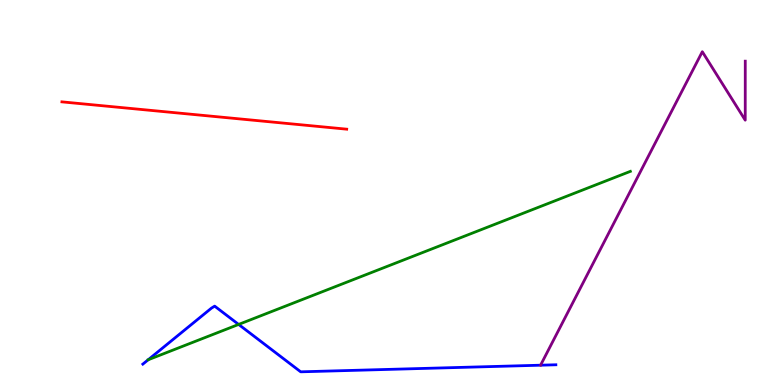[{'lines': ['blue', 'red'], 'intersections': []}, {'lines': ['green', 'red'], 'intersections': []}, {'lines': ['purple', 'red'], 'intersections': []}, {'lines': ['blue', 'green'], 'intersections': [{'x': 1.91, 'y': 0.655}, {'x': 3.08, 'y': 1.57}]}, {'lines': ['blue', 'purple'], 'intersections': []}, {'lines': ['green', 'purple'], 'intersections': []}]